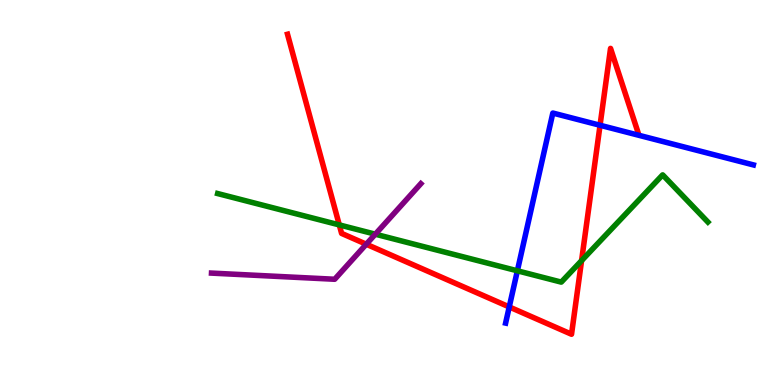[{'lines': ['blue', 'red'], 'intersections': [{'x': 6.57, 'y': 2.03}, {'x': 7.74, 'y': 6.75}]}, {'lines': ['green', 'red'], 'intersections': [{'x': 4.38, 'y': 4.16}, {'x': 7.5, 'y': 3.23}]}, {'lines': ['purple', 'red'], 'intersections': [{'x': 4.73, 'y': 3.66}]}, {'lines': ['blue', 'green'], 'intersections': [{'x': 6.68, 'y': 2.97}]}, {'lines': ['blue', 'purple'], 'intersections': []}, {'lines': ['green', 'purple'], 'intersections': [{'x': 4.84, 'y': 3.92}]}]